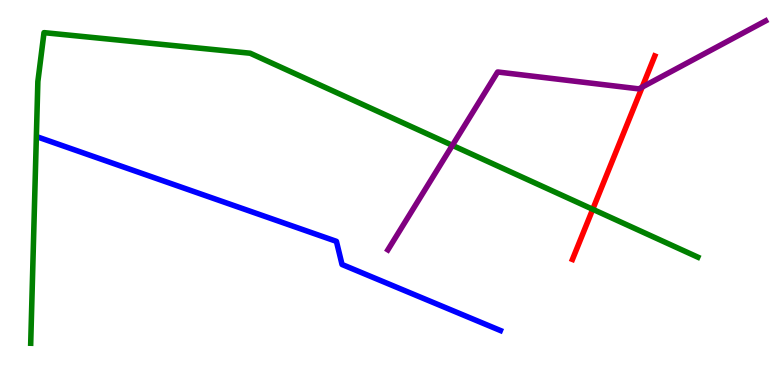[{'lines': ['blue', 'red'], 'intersections': []}, {'lines': ['green', 'red'], 'intersections': [{'x': 7.65, 'y': 4.56}]}, {'lines': ['purple', 'red'], 'intersections': [{'x': 8.29, 'y': 7.74}]}, {'lines': ['blue', 'green'], 'intersections': []}, {'lines': ['blue', 'purple'], 'intersections': []}, {'lines': ['green', 'purple'], 'intersections': [{'x': 5.84, 'y': 6.22}]}]